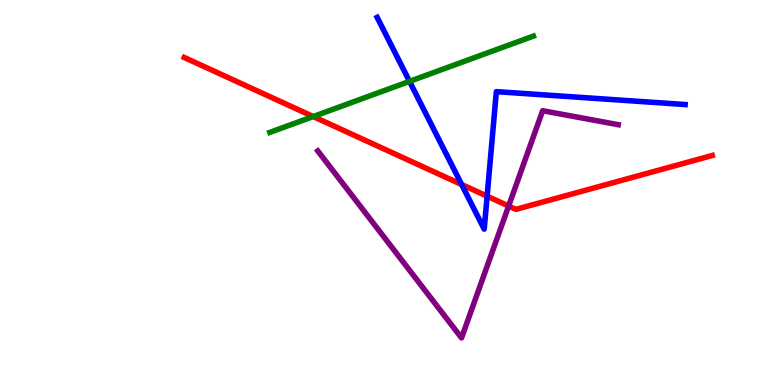[{'lines': ['blue', 'red'], 'intersections': [{'x': 5.96, 'y': 5.21}, {'x': 6.29, 'y': 4.9}]}, {'lines': ['green', 'red'], 'intersections': [{'x': 4.04, 'y': 6.97}]}, {'lines': ['purple', 'red'], 'intersections': [{'x': 6.56, 'y': 4.65}]}, {'lines': ['blue', 'green'], 'intersections': [{'x': 5.28, 'y': 7.89}]}, {'lines': ['blue', 'purple'], 'intersections': []}, {'lines': ['green', 'purple'], 'intersections': []}]